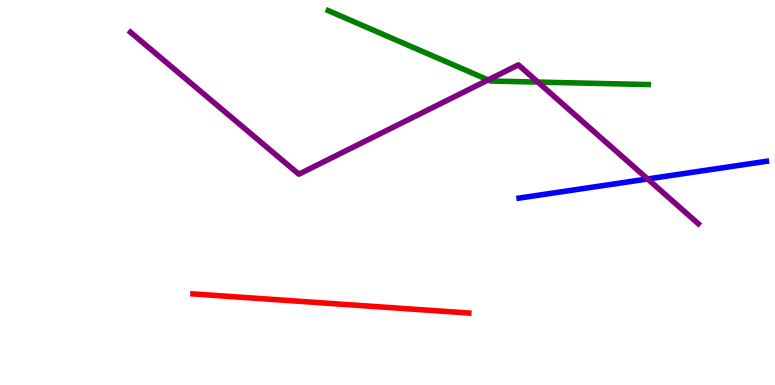[{'lines': ['blue', 'red'], 'intersections': []}, {'lines': ['green', 'red'], 'intersections': []}, {'lines': ['purple', 'red'], 'intersections': []}, {'lines': ['blue', 'green'], 'intersections': []}, {'lines': ['blue', 'purple'], 'intersections': [{'x': 8.36, 'y': 5.35}]}, {'lines': ['green', 'purple'], 'intersections': [{'x': 6.3, 'y': 7.92}, {'x': 6.94, 'y': 7.87}]}]